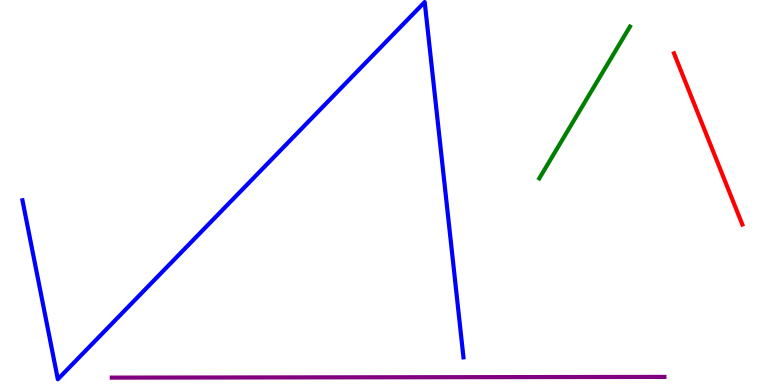[{'lines': ['blue', 'red'], 'intersections': []}, {'lines': ['green', 'red'], 'intersections': []}, {'lines': ['purple', 'red'], 'intersections': []}, {'lines': ['blue', 'green'], 'intersections': []}, {'lines': ['blue', 'purple'], 'intersections': []}, {'lines': ['green', 'purple'], 'intersections': []}]